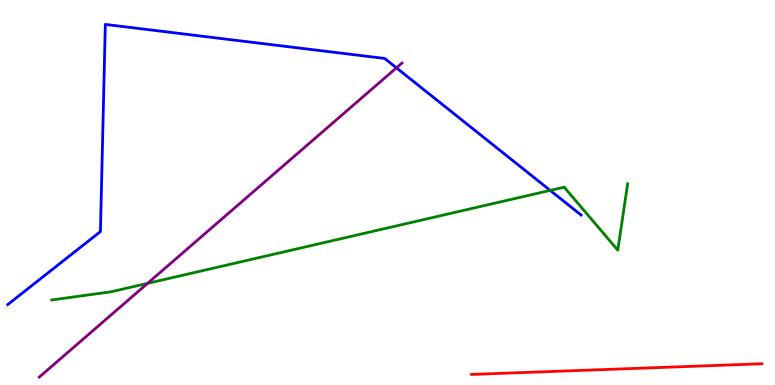[{'lines': ['blue', 'red'], 'intersections': []}, {'lines': ['green', 'red'], 'intersections': []}, {'lines': ['purple', 'red'], 'intersections': []}, {'lines': ['blue', 'green'], 'intersections': [{'x': 7.1, 'y': 5.05}]}, {'lines': ['blue', 'purple'], 'intersections': [{'x': 5.12, 'y': 8.24}]}, {'lines': ['green', 'purple'], 'intersections': [{'x': 1.9, 'y': 2.64}]}]